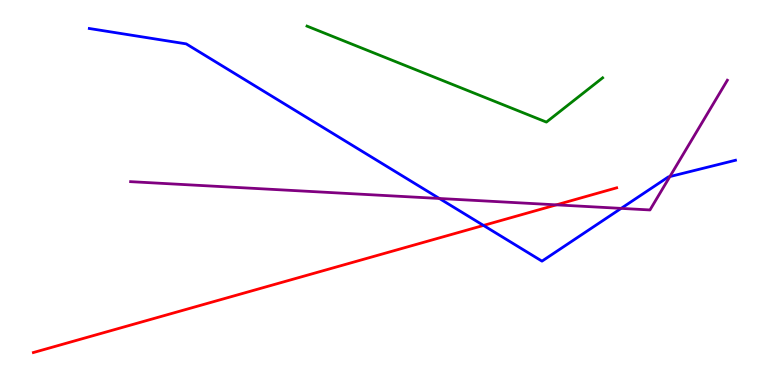[{'lines': ['blue', 'red'], 'intersections': [{'x': 6.24, 'y': 4.14}]}, {'lines': ['green', 'red'], 'intersections': []}, {'lines': ['purple', 'red'], 'intersections': [{'x': 7.18, 'y': 4.68}]}, {'lines': ['blue', 'green'], 'intersections': []}, {'lines': ['blue', 'purple'], 'intersections': [{'x': 5.67, 'y': 4.84}, {'x': 8.01, 'y': 4.59}, {'x': 8.64, 'y': 5.41}]}, {'lines': ['green', 'purple'], 'intersections': []}]